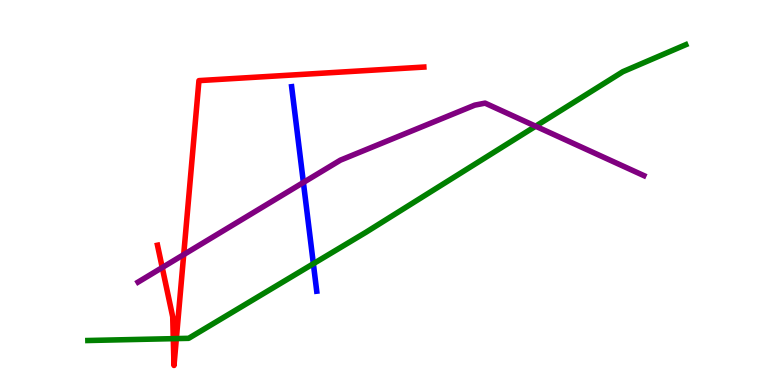[{'lines': ['blue', 'red'], 'intersections': []}, {'lines': ['green', 'red'], 'intersections': [{'x': 2.24, 'y': 1.2}, {'x': 2.28, 'y': 1.21}]}, {'lines': ['purple', 'red'], 'intersections': [{'x': 2.09, 'y': 3.05}, {'x': 2.37, 'y': 3.39}]}, {'lines': ['blue', 'green'], 'intersections': [{'x': 4.04, 'y': 3.15}]}, {'lines': ['blue', 'purple'], 'intersections': [{'x': 3.91, 'y': 5.26}]}, {'lines': ['green', 'purple'], 'intersections': [{'x': 6.91, 'y': 6.72}]}]